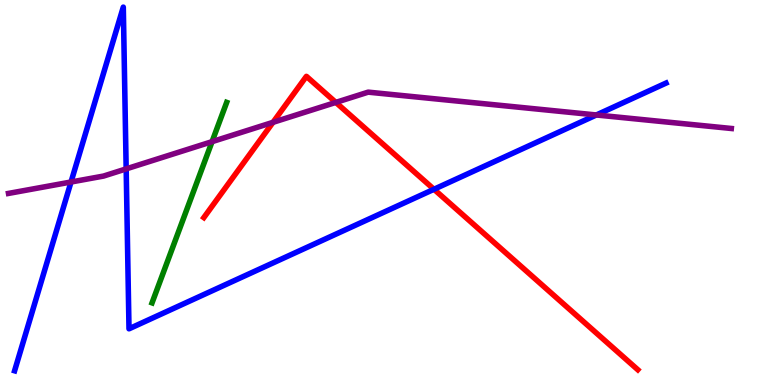[{'lines': ['blue', 'red'], 'intersections': [{'x': 5.6, 'y': 5.08}]}, {'lines': ['green', 'red'], 'intersections': []}, {'lines': ['purple', 'red'], 'intersections': [{'x': 3.52, 'y': 6.82}, {'x': 4.33, 'y': 7.34}]}, {'lines': ['blue', 'green'], 'intersections': []}, {'lines': ['blue', 'purple'], 'intersections': [{'x': 0.916, 'y': 5.27}, {'x': 1.63, 'y': 5.61}, {'x': 7.69, 'y': 7.01}]}, {'lines': ['green', 'purple'], 'intersections': [{'x': 2.74, 'y': 6.32}]}]